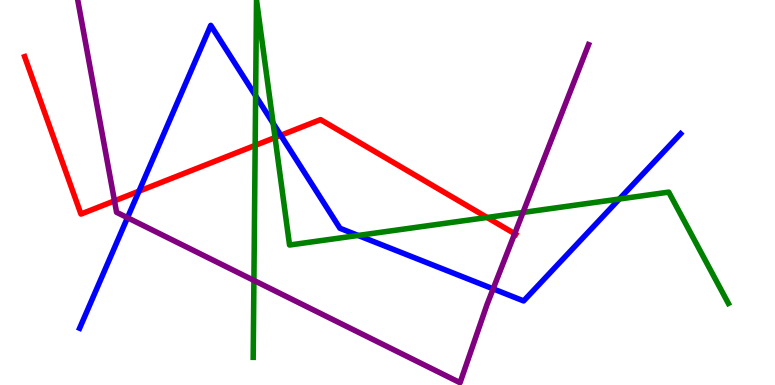[{'lines': ['blue', 'red'], 'intersections': [{'x': 1.79, 'y': 5.03}, {'x': 3.62, 'y': 6.49}]}, {'lines': ['green', 'red'], 'intersections': [{'x': 3.29, 'y': 6.22}, {'x': 3.55, 'y': 6.43}, {'x': 6.28, 'y': 4.35}]}, {'lines': ['purple', 'red'], 'intersections': [{'x': 1.48, 'y': 4.78}, {'x': 6.64, 'y': 3.93}]}, {'lines': ['blue', 'green'], 'intersections': [{'x': 3.3, 'y': 7.51}, {'x': 3.52, 'y': 6.8}, {'x': 4.62, 'y': 3.88}, {'x': 7.99, 'y': 4.83}]}, {'lines': ['blue', 'purple'], 'intersections': [{'x': 1.64, 'y': 4.35}, {'x': 6.36, 'y': 2.5}]}, {'lines': ['green', 'purple'], 'intersections': [{'x': 3.28, 'y': 2.72}, {'x': 6.75, 'y': 4.48}]}]